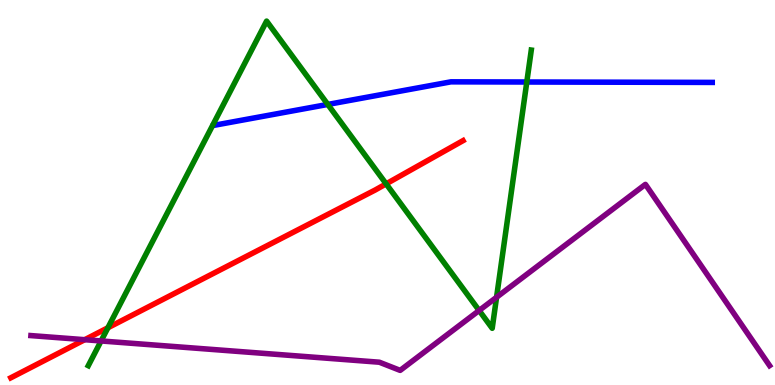[{'lines': ['blue', 'red'], 'intersections': []}, {'lines': ['green', 'red'], 'intersections': [{'x': 1.39, 'y': 1.49}, {'x': 4.98, 'y': 5.22}]}, {'lines': ['purple', 'red'], 'intersections': [{'x': 1.09, 'y': 1.18}]}, {'lines': ['blue', 'green'], 'intersections': [{'x': 4.23, 'y': 7.29}, {'x': 6.8, 'y': 7.87}]}, {'lines': ['blue', 'purple'], 'intersections': []}, {'lines': ['green', 'purple'], 'intersections': [{'x': 1.3, 'y': 1.14}, {'x': 6.18, 'y': 1.94}, {'x': 6.41, 'y': 2.28}]}]